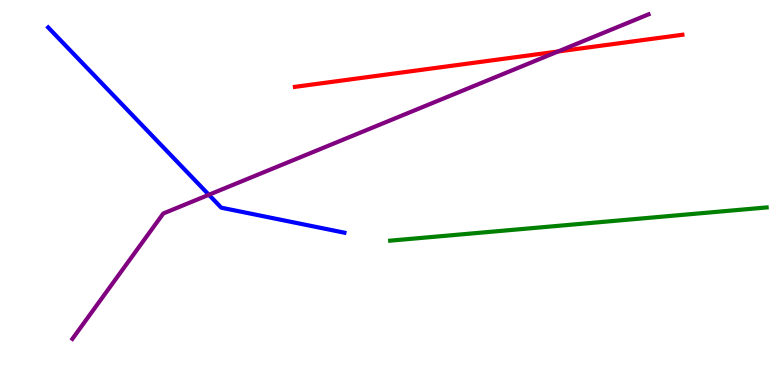[{'lines': ['blue', 'red'], 'intersections': []}, {'lines': ['green', 'red'], 'intersections': []}, {'lines': ['purple', 'red'], 'intersections': [{'x': 7.2, 'y': 8.66}]}, {'lines': ['blue', 'green'], 'intersections': []}, {'lines': ['blue', 'purple'], 'intersections': [{'x': 2.7, 'y': 4.94}]}, {'lines': ['green', 'purple'], 'intersections': []}]